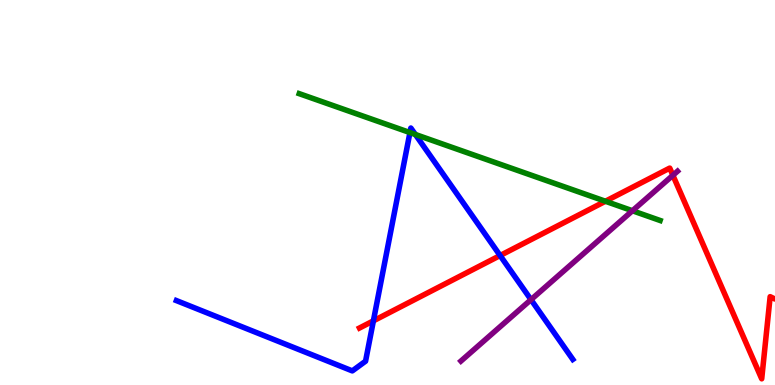[{'lines': ['blue', 'red'], 'intersections': [{'x': 4.82, 'y': 1.67}, {'x': 6.45, 'y': 3.36}]}, {'lines': ['green', 'red'], 'intersections': [{'x': 7.81, 'y': 4.77}]}, {'lines': ['purple', 'red'], 'intersections': [{'x': 8.68, 'y': 5.45}]}, {'lines': ['blue', 'green'], 'intersections': [{'x': 5.29, 'y': 6.56}, {'x': 5.36, 'y': 6.51}]}, {'lines': ['blue', 'purple'], 'intersections': [{'x': 6.85, 'y': 2.22}]}, {'lines': ['green', 'purple'], 'intersections': [{'x': 8.16, 'y': 4.53}]}]